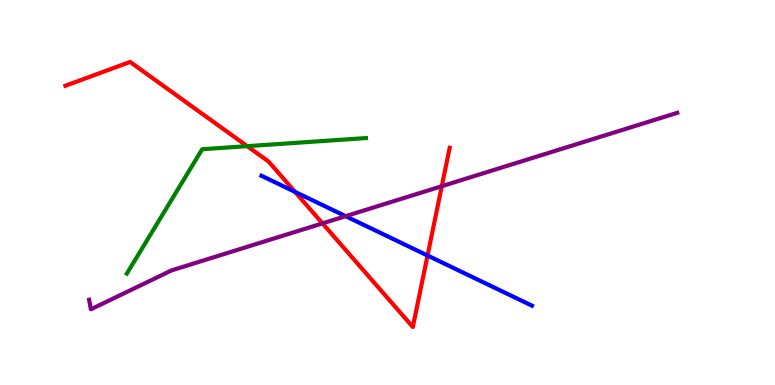[{'lines': ['blue', 'red'], 'intersections': [{'x': 3.81, 'y': 5.02}, {'x': 5.52, 'y': 3.36}]}, {'lines': ['green', 'red'], 'intersections': [{'x': 3.19, 'y': 6.2}]}, {'lines': ['purple', 'red'], 'intersections': [{'x': 4.16, 'y': 4.2}, {'x': 5.7, 'y': 5.16}]}, {'lines': ['blue', 'green'], 'intersections': []}, {'lines': ['blue', 'purple'], 'intersections': [{'x': 4.46, 'y': 4.39}]}, {'lines': ['green', 'purple'], 'intersections': []}]